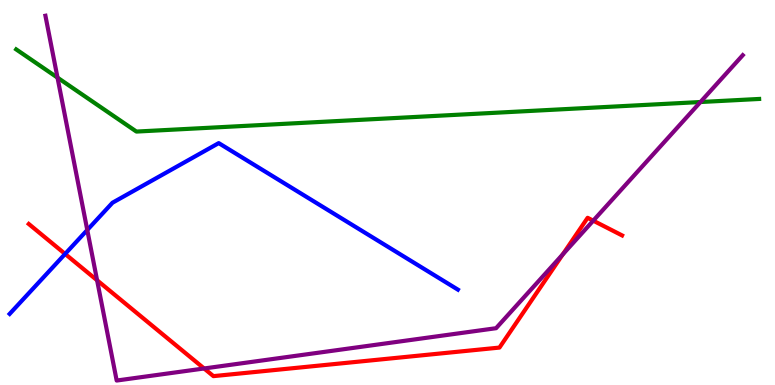[{'lines': ['blue', 'red'], 'intersections': [{'x': 0.84, 'y': 3.4}]}, {'lines': ['green', 'red'], 'intersections': []}, {'lines': ['purple', 'red'], 'intersections': [{'x': 1.25, 'y': 2.72}, {'x': 2.63, 'y': 0.429}, {'x': 7.26, 'y': 3.39}, {'x': 7.65, 'y': 4.27}]}, {'lines': ['blue', 'green'], 'intersections': []}, {'lines': ['blue', 'purple'], 'intersections': [{'x': 1.13, 'y': 4.03}]}, {'lines': ['green', 'purple'], 'intersections': [{'x': 0.742, 'y': 7.98}, {'x': 9.04, 'y': 7.35}]}]